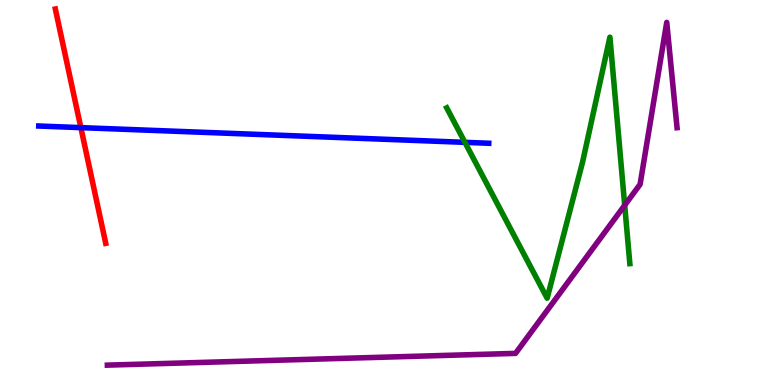[{'lines': ['blue', 'red'], 'intersections': [{'x': 1.04, 'y': 6.68}]}, {'lines': ['green', 'red'], 'intersections': []}, {'lines': ['purple', 'red'], 'intersections': []}, {'lines': ['blue', 'green'], 'intersections': [{'x': 6.0, 'y': 6.3}]}, {'lines': ['blue', 'purple'], 'intersections': []}, {'lines': ['green', 'purple'], 'intersections': [{'x': 8.06, 'y': 4.67}]}]